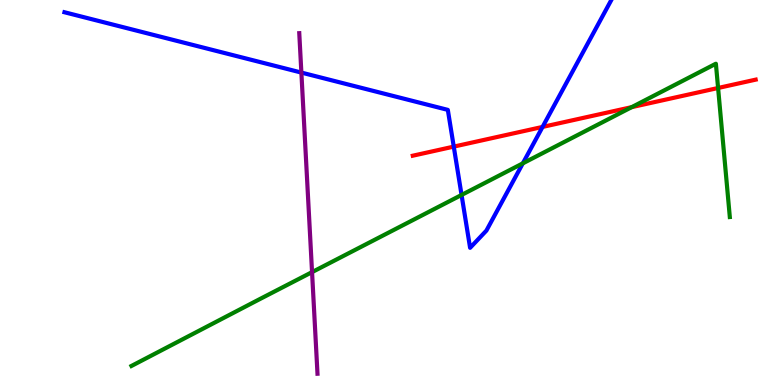[{'lines': ['blue', 'red'], 'intersections': [{'x': 5.85, 'y': 6.19}, {'x': 7.0, 'y': 6.7}]}, {'lines': ['green', 'red'], 'intersections': [{'x': 8.15, 'y': 7.22}, {'x': 9.27, 'y': 7.71}]}, {'lines': ['purple', 'red'], 'intersections': []}, {'lines': ['blue', 'green'], 'intersections': [{'x': 5.96, 'y': 4.94}, {'x': 6.75, 'y': 5.76}]}, {'lines': ['blue', 'purple'], 'intersections': [{'x': 3.89, 'y': 8.11}]}, {'lines': ['green', 'purple'], 'intersections': [{'x': 4.03, 'y': 2.93}]}]